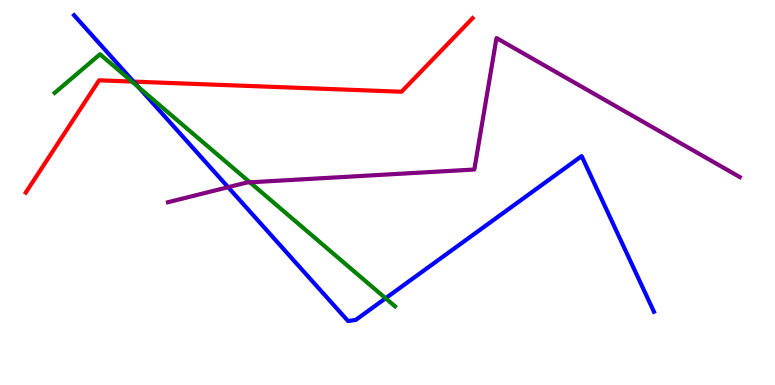[{'lines': ['blue', 'red'], 'intersections': [{'x': 1.72, 'y': 7.88}]}, {'lines': ['green', 'red'], 'intersections': [{'x': 1.7, 'y': 7.88}]}, {'lines': ['purple', 'red'], 'intersections': []}, {'lines': ['blue', 'green'], 'intersections': [{'x': 1.79, 'y': 7.74}, {'x': 4.98, 'y': 2.25}]}, {'lines': ['blue', 'purple'], 'intersections': [{'x': 2.94, 'y': 5.14}]}, {'lines': ['green', 'purple'], 'intersections': [{'x': 3.22, 'y': 5.26}]}]